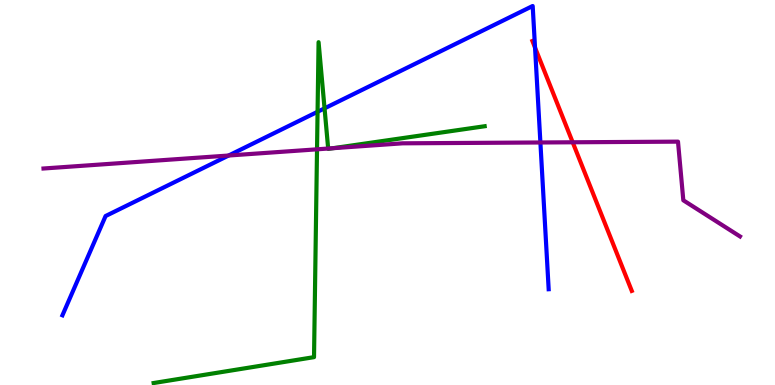[{'lines': ['blue', 'red'], 'intersections': [{'x': 6.9, 'y': 8.76}]}, {'lines': ['green', 'red'], 'intersections': []}, {'lines': ['purple', 'red'], 'intersections': [{'x': 7.39, 'y': 6.3}]}, {'lines': ['blue', 'green'], 'intersections': [{'x': 4.1, 'y': 7.1}, {'x': 4.19, 'y': 7.19}]}, {'lines': ['blue', 'purple'], 'intersections': [{'x': 2.95, 'y': 5.96}, {'x': 6.97, 'y': 6.3}]}, {'lines': ['green', 'purple'], 'intersections': [{'x': 4.09, 'y': 6.12}, {'x': 4.23, 'y': 6.14}, {'x': 4.3, 'y': 6.15}]}]